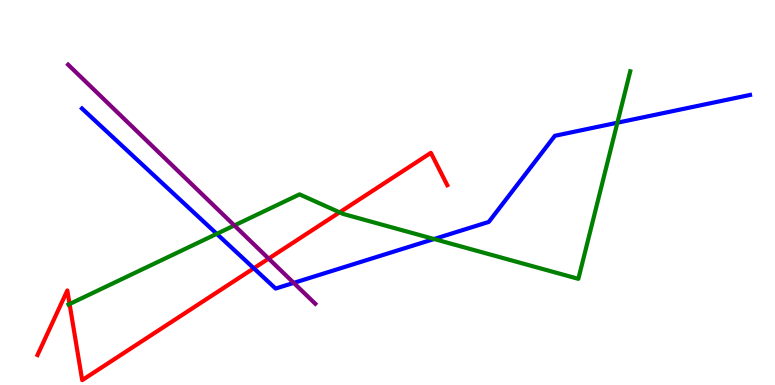[{'lines': ['blue', 'red'], 'intersections': [{'x': 3.27, 'y': 3.03}]}, {'lines': ['green', 'red'], 'intersections': [{'x': 0.898, 'y': 2.1}, {'x': 4.38, 'y': 4.48}]}, {'lines': ['purple', 'red'], 'intersections': [{'x': 3.47, 'y': 3.28}]}, {'lines': ['blue', 'green'], 'intersections': [{'x': 2.8, 'y': 3.93}, {'x': 5.6, 'y': 3.79}, {'x': 7.97, 'y': 6.81}]}, {'lines': ['blue', 'purple'], 'intersections': [{'x': 3.79, 'y': 2.65}]}, {'lines': ['green', 'purple'], 'intersections': [{'x': 3.02, 'y': 4.14}]}]